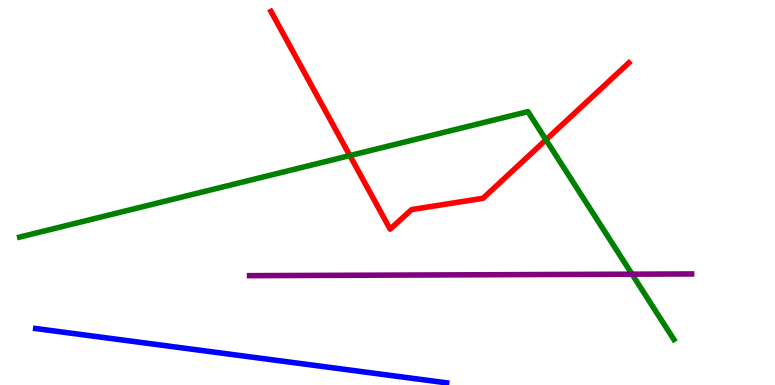[{'lines': ['blue', 'red'], 'intersections': []}, {'lines': ['green', 'red'], 'intersections': [{'x': 4.51, 'y': 5.96}, {'x': 7.04, 'y': 6.37}]}, {'lines': ['purple', 'red'], 'intersections': []}, {'lines': ['blue', 'green'], 'intersections': []}, {'lines': ['blue', 'purple'], 'intersections': []}, {'lines': ['green', 'purple'], 'intersections': [{'x': 8.16, 'y': 2.88}]}]